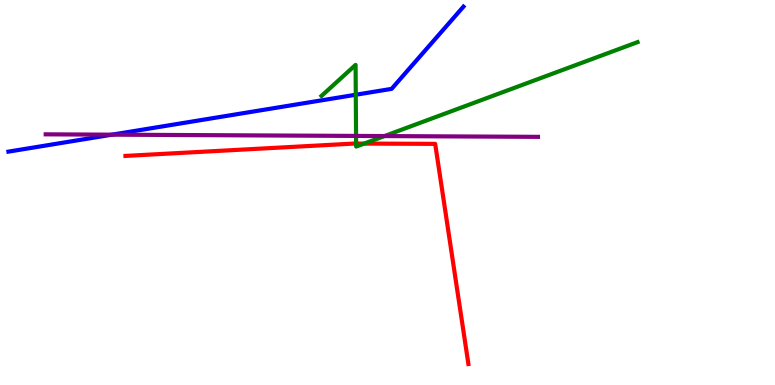[{'lines': ['blue', 'red'], 'intersections': []}, {'lines': ['green', 'red'], 'intersections': [{'x': 4.6, 'y': 6.27}, {'x': 4.7, 'y': 6.27}]}, {'lines': ['purple', 'red'], 'intersections': []}, {'lines': ['blue', 'green'], 'intersections': [{'x': 4.59, 'y': 7.54}]}, {'lines': ['blue', 'purple'], 'intersections': [{'x': 1.44, 'y': 6.5}]}, {'lines': ['green', 'purple'], 'intersections': [{'x': 4.59, 'y': 6.47}, {'x': 4.96, 'y': 6.47}]}]